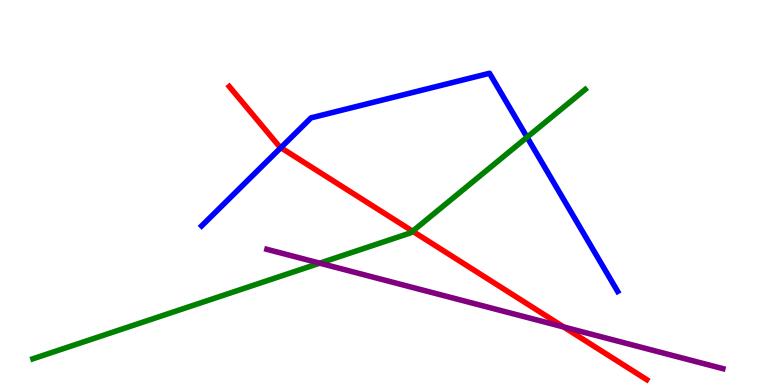[{'lines': ['blue', 'red'], 'intersections': [{'x': 3.62, 'y': 6.16}]}, {'lines': ['green', 'red'], 'intersections': [{'x': 5.32, 'y': 3.99}]}, {'lines': ['purple', 'red'], 'intersections': [{'x': 7.27, 'y': 1.51}]}, {'lines': ['blue', 'green'], 'intersections': [{'x': 6.8, 'y': 6.44}]}, {'lines': ['blue', 'purple'], 'intersections': []}, {'lines': ['green', 'purple'], 'intersections': [{'x': 4.13, 'y': 3.16}]}]